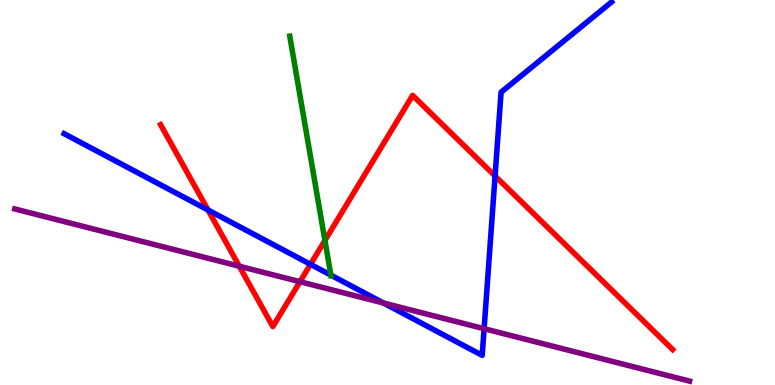[{'lines': ['blue', 'red'], 'intersections': [{'x': 2.68, 'y': 4.55}, {'x': 4.01, 'y': 3.13}, {'x': 6.39, 'y': 5.43}]}, {'lines': ['green', 'red'], 'intersections': [{'x': 4.19, 'y': 3.75}]}, {'lines': ['purple', 'red'], 'intersections': [{'x': 3.09, 'y': 3.08}, {'x': 3.87, 'y': 2.68}]}, {'lines': ['blue', 'green'], 'intersections': [{'x': 4.27, 'y': 2.85}]}, {'lines': ['blue', 'purple'], 'intersections': [{'x': 4.95, 'y': 2.13}, {'x': 6.25, 'y': 1.46}]}, {'lines': ['green', 'purple'], 'intersections': []}]